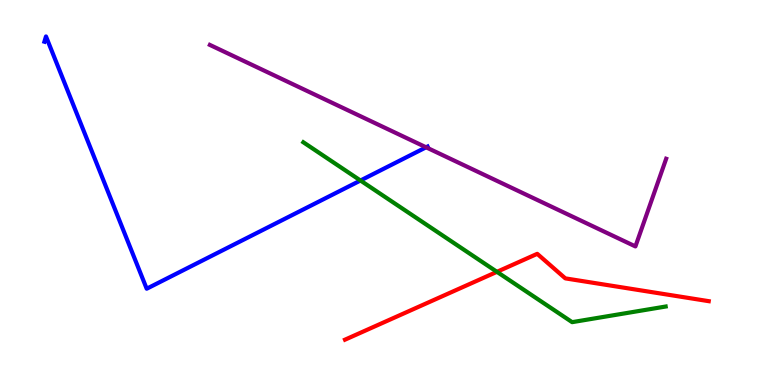[{'lines': ['blue', 'red'], 'intersections': []}, {'lines': ['green', 'red'], 'intersections': [{'x': 6.41, 'y': 2.94}]}, {'lines': ['purple', 'red'], 'intersections': []}, {'lines': ['blue', 'green'], 'intersections': [{'x': 4.65, 'y': 5.31}]}, {'lines': ['blue', 'purple'], 'intersections': [{'x': 5.5, 'y': 6.17}]}, {'lines': ['green', 'purple'], 'intersections': []}]